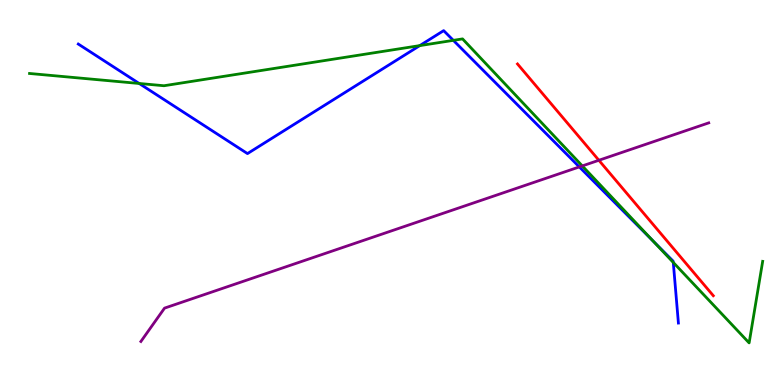[{'lines': ['blue', 'red'], 'intersections': []}, {'lines': ['green', 'red'], 'intersections': []}, {'lines': ['purple', 'red'], 'intersections': [{'x': 7.73, 'y': 5.84}]}, {'lines': ['blue', 'green'], 'intersections': [{'x': 1.8, 'y': 7.83}, {'x': 5.42, 'y': 8.82}, {'x': 5.85, 'y': 8.95}, {'x': 8.43, 'y': 3.74}, {'x': 8.69, 'y': 3.18}]}, {'lines': ['blue', 'purple'], 'intersections': [{'x': 7.48, 'y': 5.66}]}, {'lines': ['green', 'purple'], 'intersections': [{'x': 7.51, 'y': 5.69}]}]